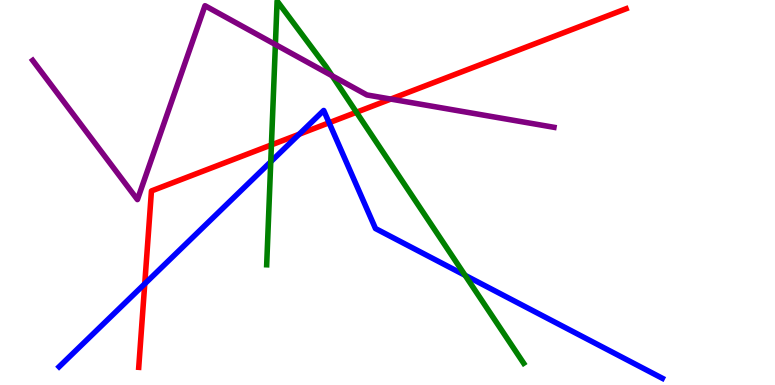[{'lines': ['blue', 'red'], 'intersections': [{'x': 1.87, 'y': 2.63}, {'x': 3.86, 'y': 6.51}, {'x': 4.25, 'y': 6.81}]}, {'lines': ['green', 'red'], 'intersections': [{'x': 3.5, 'y': 6.24}, {'x': 4.6, 'y': 7.08}]}, {'lines': ['purple', 'red'], 'intersections': [{'x': 5.04, 'y': 7.43}]}, {'lines': ['blue', 'green'], 'intersections': [{'x': 3.49, 'y': 5.8}, {'x': 6.0, 'y': 2.85}]}, {'lines': ['blue', 'purple'], 'intersections': []}, {'lines': ['green', 'purple'], 'intersections': [{'x': 3.55, 'y': 8.84}, {'x': 4.29, 'y': 8.03}]}]